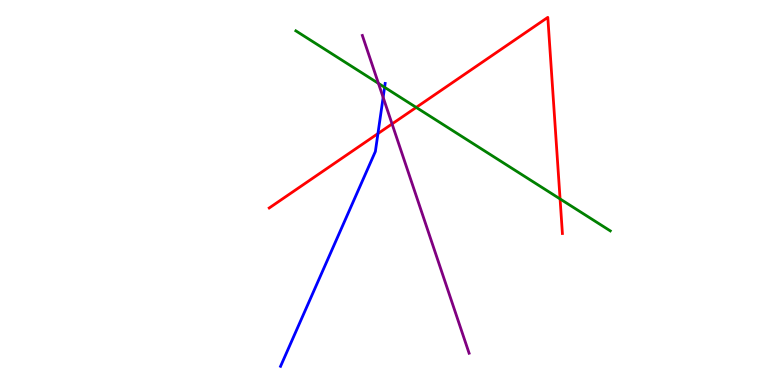[{'lines': ['blue', 'red'], 'intersections': [{'x': 4.88, 'y': 6.53}]}, {'lines': ['green', 'red'], 'intersections': [{'x': 5.37, 'y': 7.21}, {'x': 7.23, 'y': 4.83}]}, {'lines': ['purple', 'red'], 'intersections': [{'x': 5.06, 'y': 6.78}]}, {'lines': ['blue', 'green'], 'intersections': [{'x': 4.96, 'y': 7.73}]}, {'lines': ['blue', 'purple'], 'intersections': [{'x': 4.94, 'y': 7.47}]}, {'lines': ['green', 'purple'], 'intersections': [{'x': 4.88, 'y': 7.83}]}]